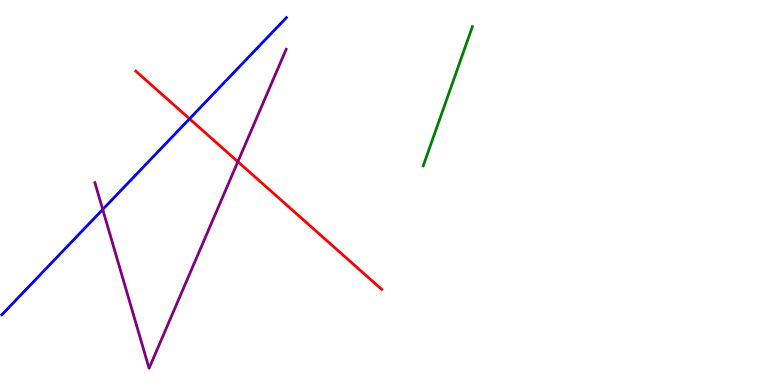[{'lines': ['blue', 'red'], 'intersections': [{'x': 2.45, 'y': 6.91}]}, {'lines': ['green', 'red'], 'intersections': []}, {'lines': ['purple', 'red'], 'intersections': [{'x': 3.07, 'y': 5.8}]}, {'lines': ['blue', 'green'], 'intersections': []}, {'lines': ['blue', 'purple'], 'intersections': [{'x': 1.33, 'y': 4.56}]}, {'lines': ['green', 'purple'], 'intersections': []}]